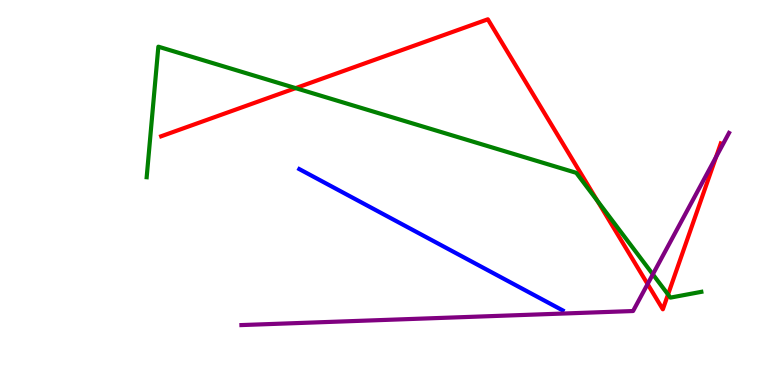[{'lines': ['blue', 'red'], 'intersections': []}, {'lines': ['green', 'red'], 'intersections': [{'x': 3.81, 'y': 7.71}, {'x': 7.71, 'y': 4.79}, {'x': 8.62, 'y': 2.35}]}, {'lines': ['purple', 'red'], 'intersections': [{'x': 8.36, 'y': 2.62}, {'x': 9.24, 'y': 5.92}]}, {'lines': ['blue', 'green'], 'intersections': []}, {'lines': ['blue', 'purple'], 'intersections': []}, {'lines': ['green', 'purple'], 'intersections': [{'x': 8.42, 'y': 2.87}]}]